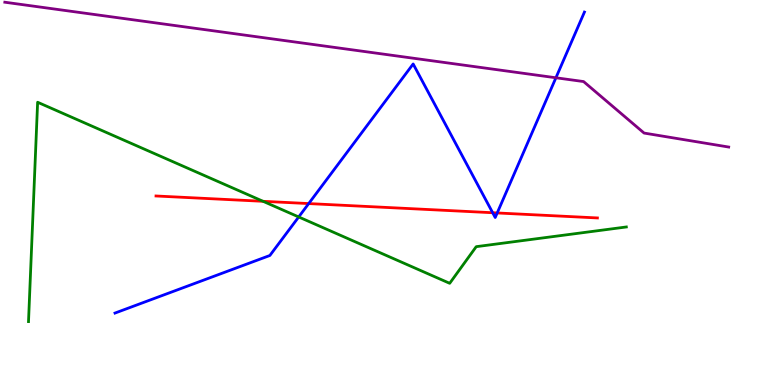[{'lines': ['blue', 'red'], 'intersections': [{'x': 3.98, 'y': 4.71}, {'x': 6.36, 'y': 4.47}, {'x': 6.42, 'y': 4.47}]}, {'lines': ['green', 'red'], 'intersections': [{'x': 3.39, 'y': 4.77}]}, {'lines': ['purple', 'red'], 'intersections': []}, {'lines': ['blue', 'green'], 'intersections': [{'x': 3.85, 'y': 4.36}]}, {'lines': ['blue', 'purple'], 'intersections': [{'x': 7.17, 'y': 7.98}]}, {'lines': ['green', 'purple'], 'intersections': []}]